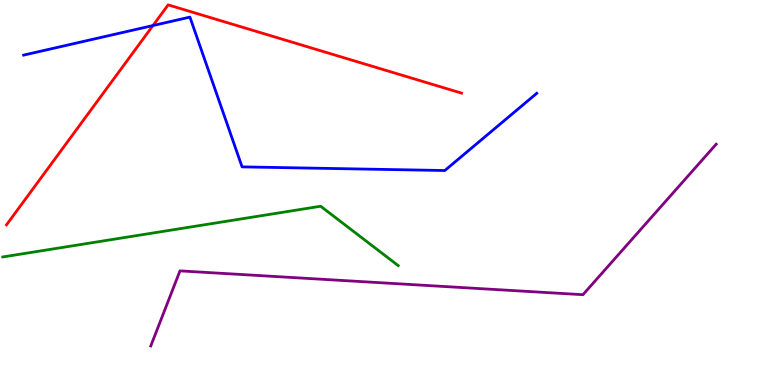[{'lines': ['blue', 'red'], 'intersections': [{'x': 1.97, 'y': 9.34}]}, {'lines': ['green', 'red'], 'intersections': []}, {'lines': ['purple', 'red'], 'intersections': []}, {'lines': ['blue', 'green'], 'intersections': []}, {'lines': ['blue', 'purple'], 'intersections': []}, {'lines': ['green', 'purple'], 'intersections': []}]